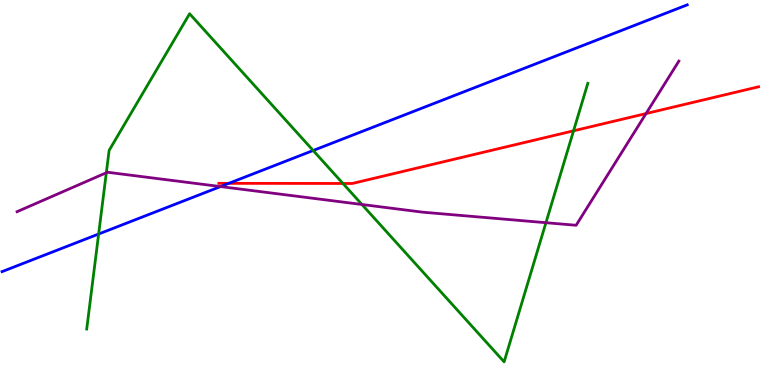[{'lines': ['blue', 'red'], 'intersections': [{'x': 2.95, 'y': 5.24}]}, {'lines': ['green', 'red'], 'intersections': [{'x': 4.43, 'y': 5.23}, {'x': 7.4, 'y': 6.6}]}, {'lines': ['purple', 'red'], 'intersections': [{'x': 8.34, 'y': 7.05}]}, {'lines': ['blue', 'green'], 'intersections': [{'x': 1.27, 'y': 3.92}, {'x': 4.04, 'y': 6.09}]}, {'lines': ['blue', 'purple'], 'intersections': [{'x': 2.85, 'y': 5.15}]}, {'lines': ['green', 'purple'], 'intersections': [{'x': 1.37, 'y': 5.51}, {'x': 4.67, 'y': 4.69}, {'x': 7.04, 'y': 4.22}]}]